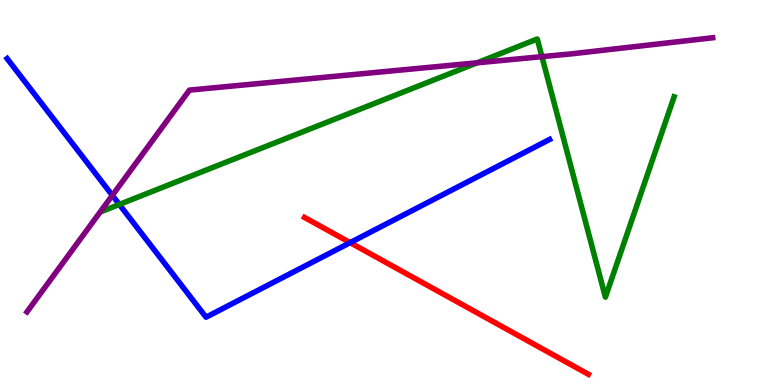[{'lines': ['blue', 'red'], 'intersections': [{'x': 4.52, 'y': 3.7}]}, {'lines': ['green', 'red'], 'intersections': []}, {'lines': ['purple', 'red'], 'intersections': []}, {'lines': ['blue', 'green'], 'intersections': [{'x': 1.54, 'y': 4.69}]}, {'lines': ['blue', 'purple'], 'intersections': [{'x': 1.45, 'y': 4.93}]}, {'lines': ['green', 'purple'], 'intersections': [{'x': 6.16, 'y': 8.37}, {'x': 6.99, 'y': 8.53}]}]